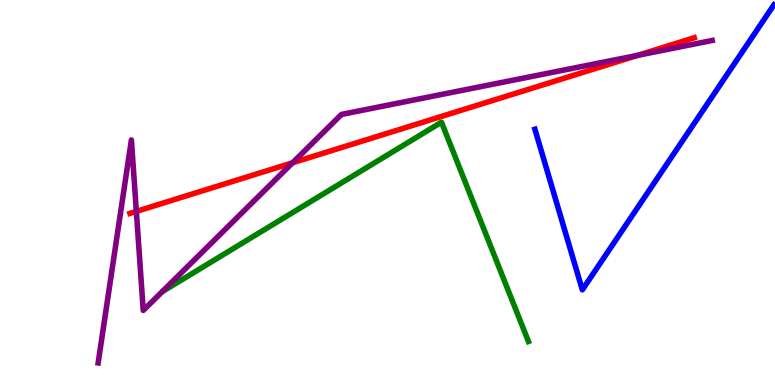[{'lines': ['blue', 'red'], 'intersections': []}, {'lines': ['green', 'red'], 'intersections': []}, {'lines': ['purple', 'red'], 'intersections': [{'x': 1.76, 'y': 4.51}, {'x': 3.78, 'y': 5.77}, {'x': 8.23, 'y': 8.56}]}, {'lines': ['blue', 'green'], 'intersections': []}, {'lines': ['blue', 'purple'], 'intersections': []}, {'lines': ['green', 'purple'], 'intersections': []}]